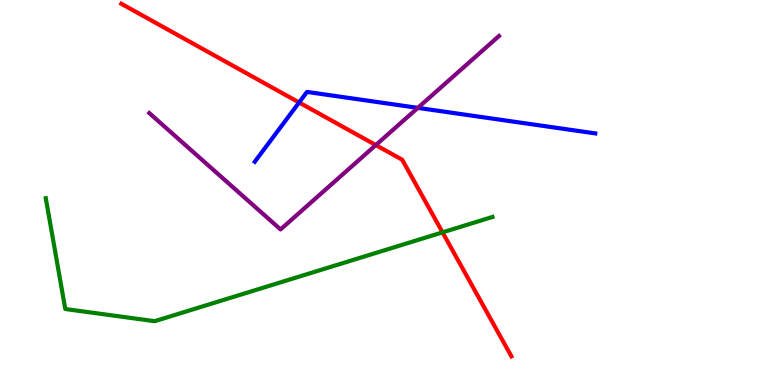[{'lines': ['blue', 'red'], 'intersections': [{'x': 3.86, 'y': 7.34}]}, {'lines': ['green', 'red'], 'intersections': [{'x': 5.71, 'y': 3.96}]}, {'lines': ['purple', 'red'], 'intersections': [{'x': 4.85, 'y': 6.23}]}, {'lines': ['blue', 'green'], 'intersections': []}, {'lines': ['blue', 'purple'], 'intersections': [{'x': 5.39, 'y': 7.2}]}, {'lines': ['green', 'purple'], 'intersections': []}]